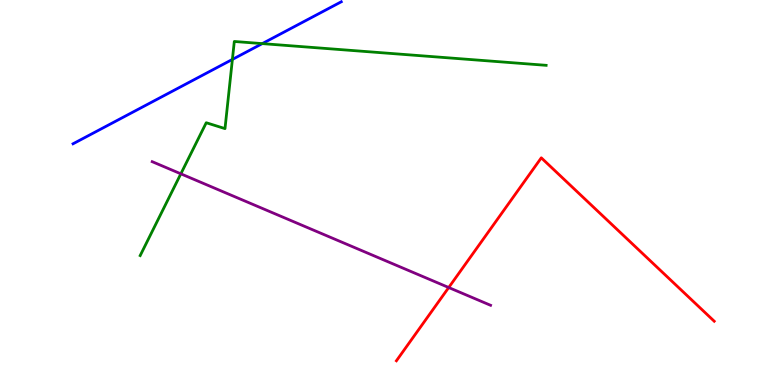[{'lines': ['blue', 'red'], 'intersections': []}, {'lines': ['green', 'red'], 'intersections': []}, {'lines': ['purple', 'red'], 'intersections': [{'x': 5.79, 'y': 2.53}]}, {'lines': ['blue', 'green'], 'intersections': [{'x': 3.0, 'y': 8.46}, {'x': 3.38, 'y': 8.87}]}, {'lines': ['blue', 'purple'], 'intersections': []}, {'lines': ['green', 'purple'], 'intersections': [{'x': 2.33, 'y': 5.49}]}]